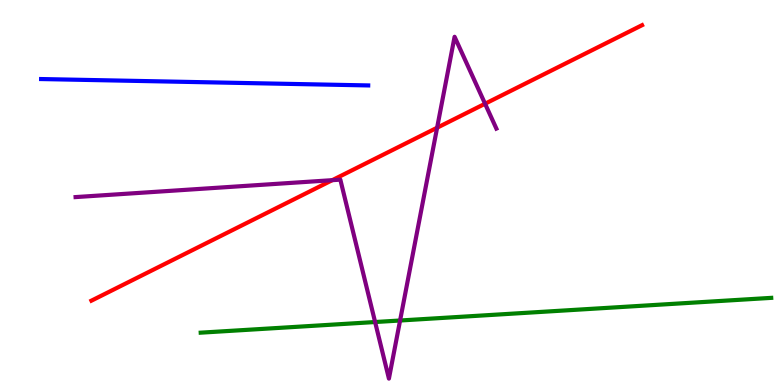[{'lines': ['blue', 'red'], 'intersections': []}, {'lines': ['green', 'red'], 'intersections': []}, {'lines': ['purple', 'red'], 'intersections': [{'x': 4.29, 'y': 5.32}, {'x': 5.64, 'y': 6.68}, {'x': 6.26, 'y': 7.31}]}, {'lines': ['blue', 'green'], 'intersections': []}, {'lines': ['blue', 'purple'], 'intersections': []}, {'lines': ['green', 'purple'], 'intersections': [{'x': 4.84, 'y': 1.64}, {'x': 5.16, 'y': 1.68}]}]